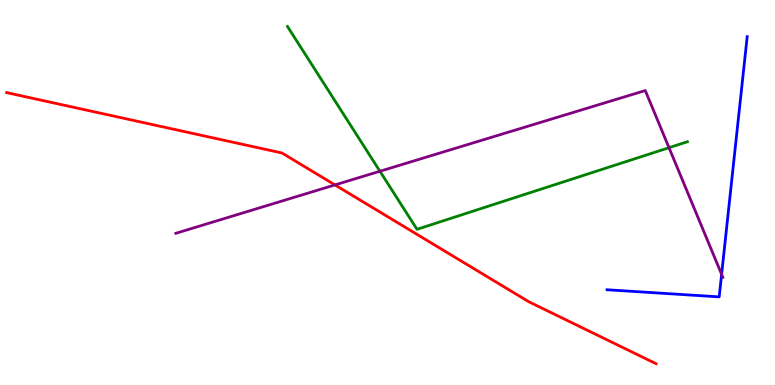[{'lines': ['blue', 'red'], 'intersections': []}, {'lines': ['green', 'red'], 'intersections': []}, {'lines': ['purple', 'red'], 'intersections': [{'x': 4.32, 'y': 5.2}]}, {'lines': ['blue', 'green'], 'intersections': []}, {'lines': ['blue', 'purple'], 'intersections': [{'x': 9.31, 'y': 2.87}]}, {'lines': ['green', 'purple'], 'intersections': [{'x': 4.9, 'y': 5.55}, {'x': 8.63, 'y': 6.16}]}]